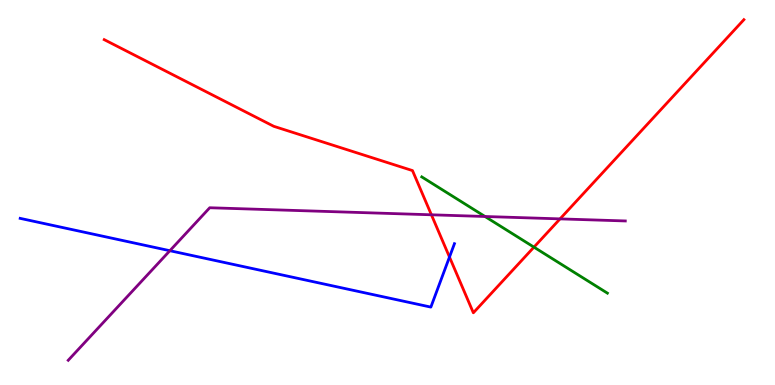[{'lines': ['blue', 'red'], 'intersections': [{'x': 5.8, 'y': 3.32}]}, {'lines': ['green', 'red'], 'intersections': [{'x': 6.89, 'y': 3.58}]}, {'lines': ['purple', 'red'], 'intersections': [{'x': 5.57, 'y': 4.42}, {'x': 7.23, 'y': 4.31}]}, {'lines': ['blue', 'green'], 'intersections': []}, {'lines': ['blue', 'purple'], 'intersections': [{'x': 2.19, 'y': 3.49}]}, {'lines': ['green', 'purple'], 'intersections': [{'x': 6.26, 'y': 4.38}]}]